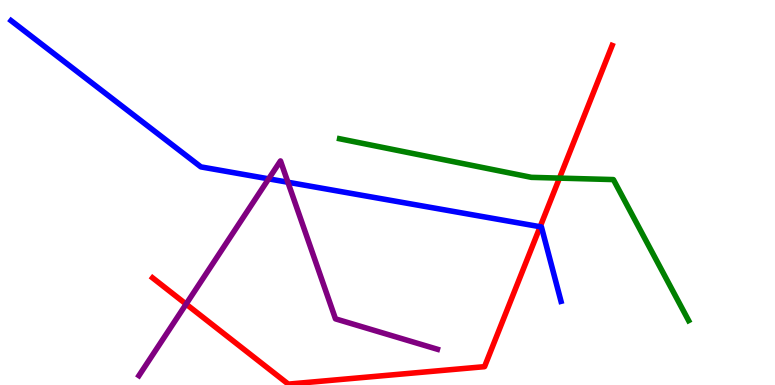[{'lines': ['blue', 'red'], 'intersections': [{'x': 6.97, 'y': 4.11}]}, {'lines': ['green', 'red'], 'intersections': [{'x': 7.22, 'y': 5.37}]}, {'lines': ['purple', 'red'], 'intersections': [{'x': 2.4, 'y': 2.1}]}, {'lines': ['blue', 'green'], 'intersections': []}, {'lines': ['blue', 'purple'], 'intersections': [{'x': 3.47, 'y': 5.35}, {'x': 3.72, 'y': 5.27}]}, {'lines': ['green', 'purple'], 'intersections': []}]